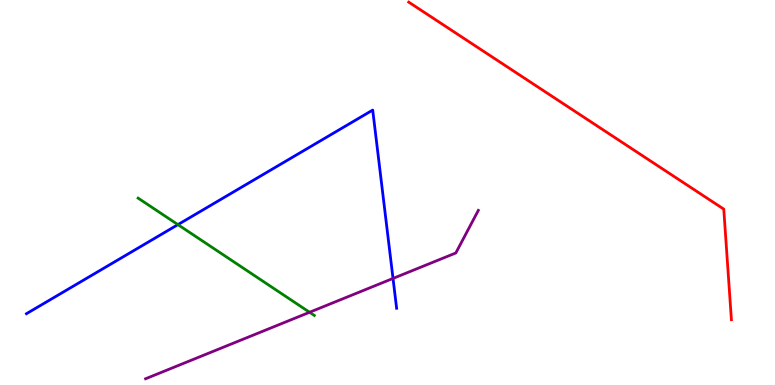[{'lines': ['blue', 'red'], 'intersections': []}, {'lines': ['green', 'red'], 'intersections': []}, {'lines': ['purple', 'red'], 'intersections': []}, {'lines': ['blue', 'green'], 'intersections': [{'x': 2.3, 'y': 4.17}]}, {'lines': ['blue', 'purple'], 'intersections': [{'x': 5.07, 'y': 2.77}]}, {'lines': ['green', 'purple'], 'intersections': [{'x': 3.99, 'y': 1.89}]}]